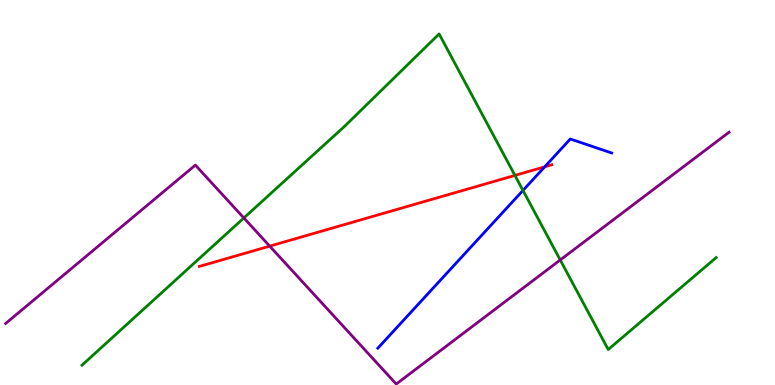[{'lines': ['blue', 'red'], 'intersections': [{'x': 7.03, 'y': 5.67}]}, {'lines': ['green', 'red'], 'intersections': [{'x': 6.64, 'y': 5.44}]}, {'lines': ['purple', 'red'], 'intersections': [{'x': 3.48, 'y': 3.61}]}, {'lines': ['blue', 'green'], 'intersections': [{'x': 6.75, 'y': 5.05}]}, {'lines': ['blue', 'purple'], 'intersections': []}, {'lines': ['green', 'purple'], 'intersections': [{'x': 3.15, 'y': 4.34}, {'x': 7.23, 'y': 3.25}]}]